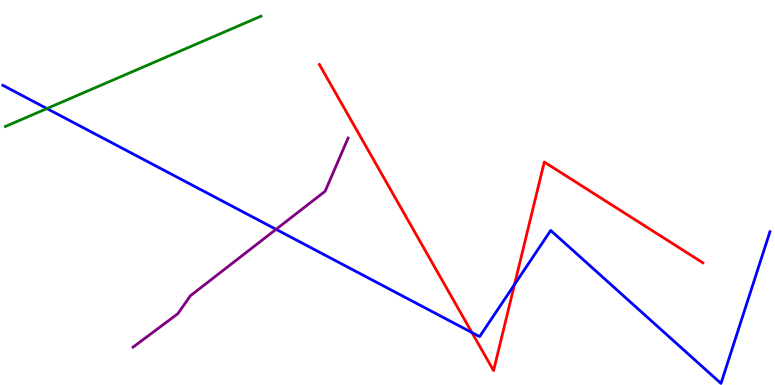[{'lines': ['blue', 'red'], 'intersections': [{'x': 6.09, 'y': 1.36}, {'x': 6.64, 'y': 2.61}]}, {'lines': ['green', 'red'], 'intersections': []}, {'lines': ['purple', 'red'], 'intersections': []}, {'lines': ['blue', 'green'], 'intersections': [{'x': 0.605, 'y': 7.18}]}, {'lines': ['blue', 'purple'], 'intersections': [{'x': 3.56, 'y': 4.04}]}, {'lines': ['green', 'purple'], 'intersections': []}]